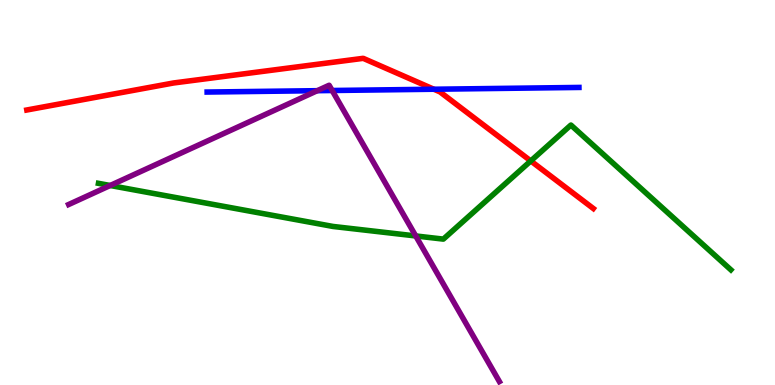[{'lines': ['blue', 'red'], 'intersections': [{'x': 5.6, 'y': 7.68}]}, {'lines': ['green', 'red'], 'intersections': [{'x': 6.85, 'y': 5.82}]}, {'lines': ['purple', 'red'], 'intersections': []}, {'lines': ['blue', 'green'], 'intersections': []}, {'lines': ['blue', 'purple'], 'intersections': [{'x': 4.09, 'y': 7.64}, {'x': 4.29, 'y': 7.65}]}, {'lines': ['green', 'purple'], 'intersections': [{'x': 1.42, 'y': 5.18}, {'x': 5.36, 'y': 3.87}]}]